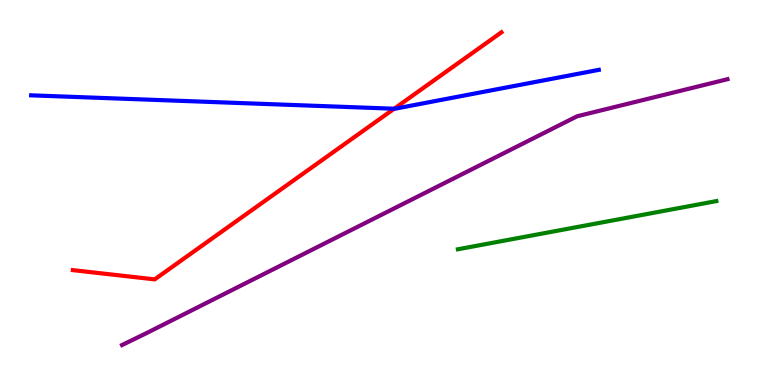[{'lines': ['blue', 'red'], 'intersections': [{'x': 5.09, 'y': 7.18}]}, {'lines': ['green', 'red'], 'intersections': []}, {'lines': ['purple', 'red'], 'intersections': []}, {'lines': ['blue', 'green'], 'intersections': []}, {'lines': ['blue', 'purple'], 'intersections': []}, {'lines': ['green', 'purple'], 'intersections': []}]